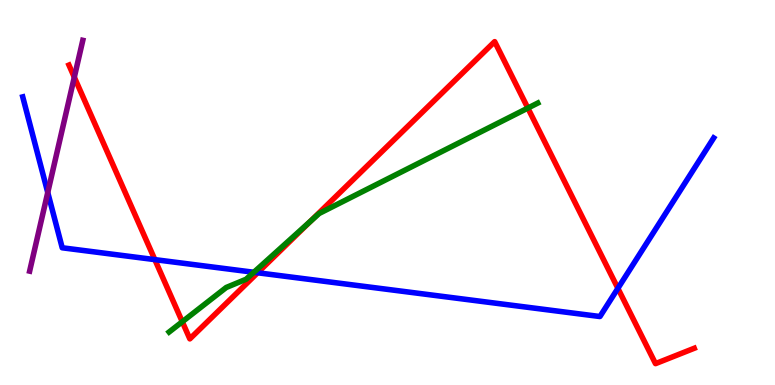[{'lines': ['blue', 'red'], 'intersections': [{'x': 2.0, 'y': 3.26}, {'x': 3.32, 'y': 2.92}, {'x': 7.97, 'y': 2.51}]}, {'lines': ['green', 'red'], 'intersections': [{'x': 2.35, 'y': 1.64}, {'x': 4.0, 'y': 4.25}, {'x': 6.81, 'y': 7.19}]}, {'lines': ['purple', 'red'], 'intersections': [{'x': 0.959, 'y': 7.99}]}, {'lines': ['blue', 'green'], 'intersections': [{'x': 3.28, 'y': 2.93}]}, {'lines': ['blue', 'purple'], 'intersections': [{'x': 0.616, 'y': 5.0}]}, {'lines': ['green', 'purple'], 'intersections': []}]